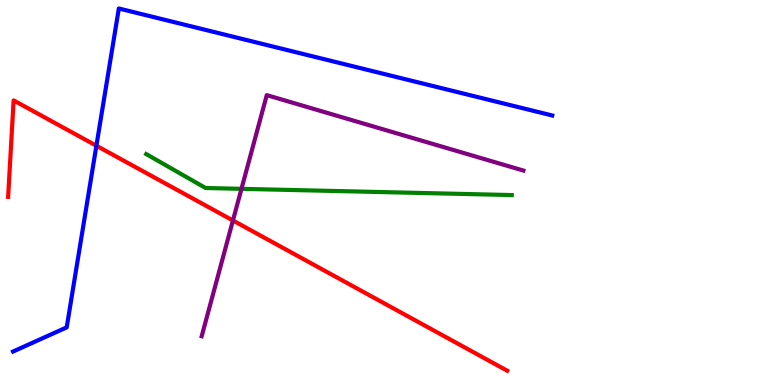[{'lines': ['blue', 'red'], 'intersections': [{'x': 1.24, 'y': 6.22}]}, {'lines': ['green', 'red'], 'intersections': []}, {'lines': ['purple', 'red'], 'intersections': [{'x': 3.01, 'y': 4.27}]}, {'lines': ['blue', 'green'], 'intersections': []}, {'lines': ['blue', 'purple'], 'intersections': []}, {'lines': ['green', 'purple'], 'intersections': [{'x': 3.12, 'y': 5.1}]}]